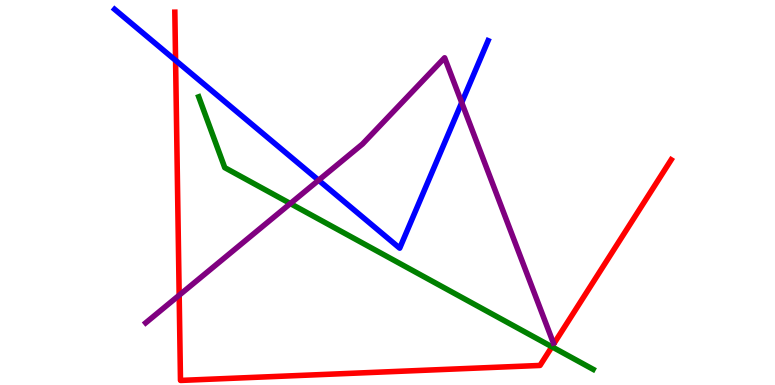[{'lines': ['blue', 'red'], 'intersections': [{'x': 2.27, 'y': 8.43}]}, {'lines': ['green', 'red'], 'intersections': [{'x': 7.12, 'y': 0.993}]}, {'lines': ['purple', 'red'], 'intersections': [{'x': 2.31, 'y': 2.33}]}, {'lines': ['blue', 'green'], 'intersections': []}, {'lines': ['blue', 'purple'], 'intersections': [{'x': 4.11, 'y': 5.32}, {'x': 5.96, 'y': 7.34}]}, {'lines': ['green', 'purple'], 'intersections': [{'x': 3.75, 'y': 4.71}]}]